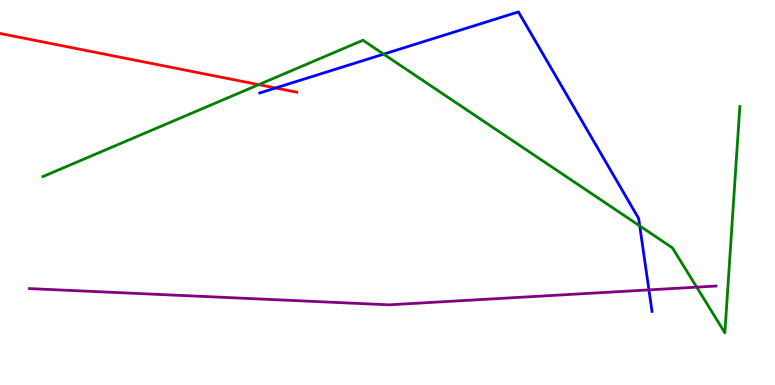[{'lines': ['blue', 'red'], 'intersections': [{'x': 3.56, 'y': 7.71}]}, {'lines': ['green', 'red'], 'intersections': [{'x': 3.34, 'y': 7.8}]}, {'lines': ['purple', 'red'], 'intersections': []}, {'lines': ['blue', 'green'], 'intersections': [{'x': 4.95, 'y': 8.59}, {'x': 8.25, 'y': 4.13}]}, {'lines': ['blue', 'purple'], 'intersections': [{'x': 8.37, 'y': 2.47}]}, {'lines': ['green', 'purple'], 'intersections': [{'x': 8.99, 'y': 2.54}]}]